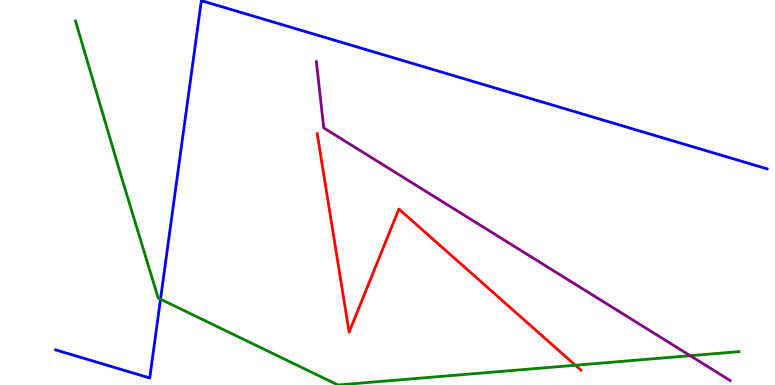[{'lines': ['blue', 'red'], 'intersections': []}, {'lines': ['green', 'red'], 'intersections': [{'x': 7.42, 'y': 0.513}]}, {'lines': ['purple', 'red'], 'intersections': []}, {'lines': ['blue', 'green'], 'intersections': [{'x': 2.07, 'y': 2.23}]}, {'lines': ['blue', 'purple'], 'intersections': []}, {'lines': ['green', 'purple'], 'intersections': [{'x': 8.91, 'y': 0.761}]}]